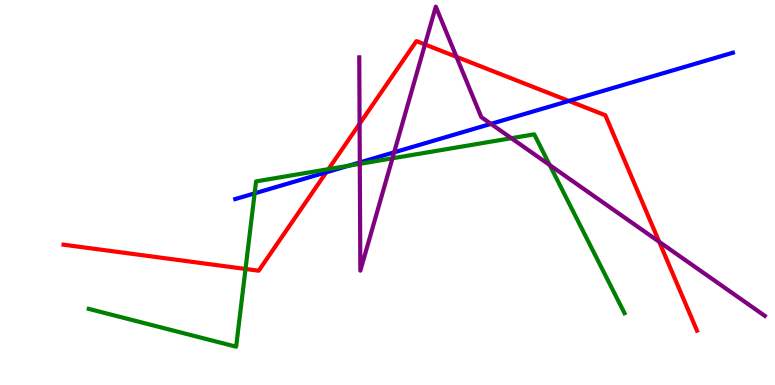[{'lines': ['blue', 'red'], 'intersections': [{'x': 4.21, 'y': 5.53}, {'x': 7.34, 'y': 7.38}]}, {'lines': ['green', 'red'], 'intersections': [{'x': 3.17, 'y': 3.01}, {'x': 4.24, 'y': 5.61}]}, {'lines': ['purple', 'red'], 'intersections': [{'x': 4.64, 'y': 6.78}, {'x': 5.48, 'y': 8.84}, {'x': 5.89, 'y': 8.52}, {'x': 8.51, 'y': 3.72}]}, {'lines': ['blue', 'green'], 'intersections': [{'x': 3.29, 'y': 4.98}, {'x': 4.5, 'y': 5.69}]}, {'lines': ['blue', 'purple'], 'intersections': [{'x': 4.64, 'y': 5.78}, {'x': 5.09, 'y': 6.04}, {'x': 6.33, 'y': 6.78}]}, {'lines': ['green', 'purple'], 'intersections': [{'x': 4.64, 'y': 5.74}, {'x': 5.06, 'y': 5.89}, {'x': 6.6, 'y': 6.41}, {'x': 7.09, 'y': 5.71}]}]